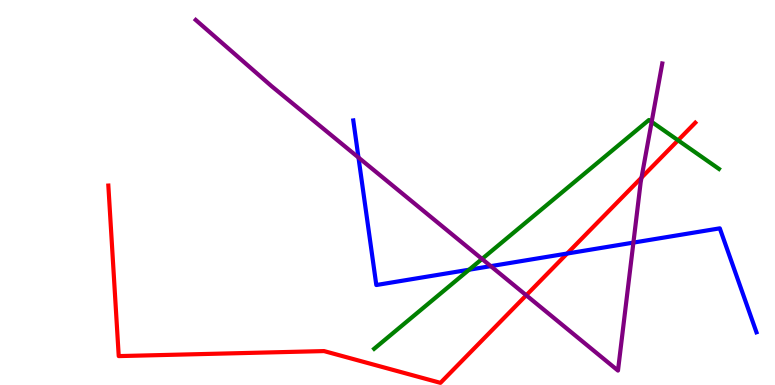[{'lines': ['blue', 'red'], 'intersections': [{'x': 7.32, 'y': 3.41}]}, {'lines': ['green', 'red'], 'intersections': [{'x': 8.75, 'y': 6.36}]}, {'lines': ['purple', 'red'], 'intersections': [{'x': 6.79, 'y': 2.33}, {'x': 8.28, 'y': 5.39}]}, {'lines': ['blue', 'green'], 'intersections': [{'x': 6.05, 'y': 2.99}]}, {'lines': ['blue', 'purple'], 'intersections': [{'x': 4.63, 'y': 5.91}, {'x': 6.33, 'y': 3.09}, {'x': 8.17, 'y': 3.7}]}, {'lines': ['green', 'purple'], 'intersections': [{'x': 6.22, 'y': 3.27}, {'x': 8.41, 'y': 6.84}]}]